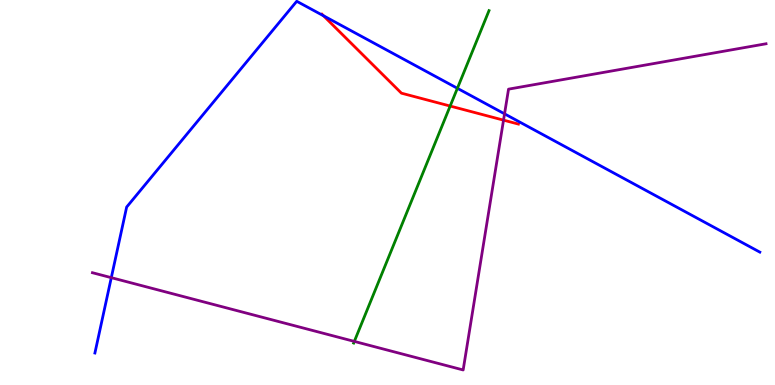[{'lines': ['blue', 'red'], 'intersections': [{'x': 4.17, 'y': 9.59}]}, {'lines': ['green', 'red'], 'intersections': [{'x': 5.81, 'y': 7.25}]}, {'lines': ['purple', 'red'], 'intersections': [{'x': 6.5, 'y': 6.88}]}, {'lines': ['blue', 'green'], 'intersections': [{'x': 5.9, 'y': 7.71}]}, {'lines': ['blue', 'purple'], 'intersections': [{'x': 1.44, 'y': 2.79}, {'x': 6.51, 'y': 7.04}]}, {'lines': ['green', 'purple'], 'intersections': [{'x': 4.57, 'y': 1.13}]}]